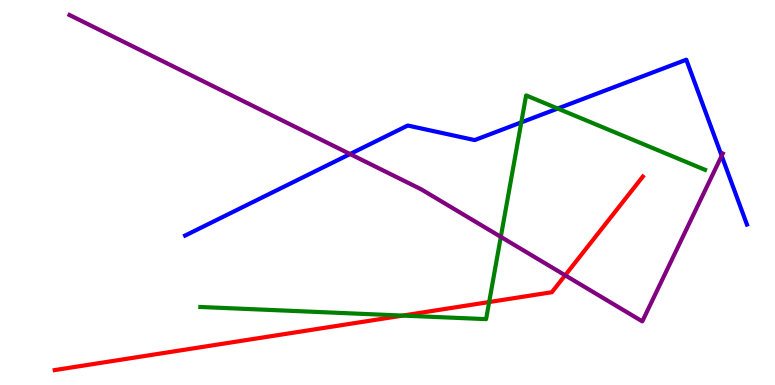[{'lines': ['blue', 'red'], 'intersections': []}, {'lines': ['green', 'red'], 'intersections': [{'x': 5.2, 'y': 1.8}, {'x': 6.31, 'y': 2.15}]}, {'lines': ['purple', 'red'], 'intersections': [{'x': 7.29, 'y': 2.85}]}, {'lines': ['blue', 'green'], 'intersections': [{'x': 6.73, 'y': 6.82}, {'x': 7.2, 'y': 7.18}]}, {'lines': ['blue', 'purple'], 'intersections': [{'x': 4.52, 'y': 6.0}, {'x': 9.31, 'y': 5.95}]}, {'lines': ['green', 'purple'], 'intersections': [{'x': 6.46, 'y': 3.85}]}]